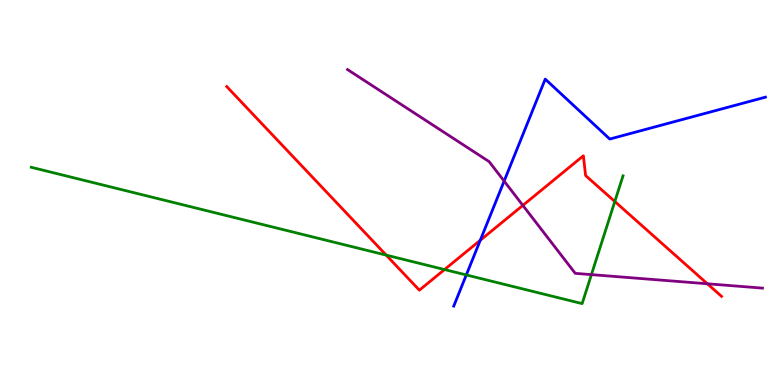[{'lines': ['blue', 'red'], 'intersections': [{'x': 6.2, 'y': 3.76}]}, {'lines': ['green', 'red'], 'intersections': [{'x': 4.98, 'y': 3.37}, {'x': 5.74, 'y': 3.0}, {'x': 7.93, 'y': 4.77}]}, {'lines': ['purple', 'red'], 'intersections': [{'x': 6.75, 'y': 4.67}, {'x': 9.13, 'y': 2.63}]}, {'lines': ['blue', 'green'], 'intersections': [{'x': 6.02, 'y': 2.86}]}, {'lines': ['blue', 'purple'], 'intersections': [{'x': 6.5, 'y': 5.3}]}, {'lines': ['green', 'purple'], 'intersections': [{'x': 7.63, 'y': 2.87}]}]